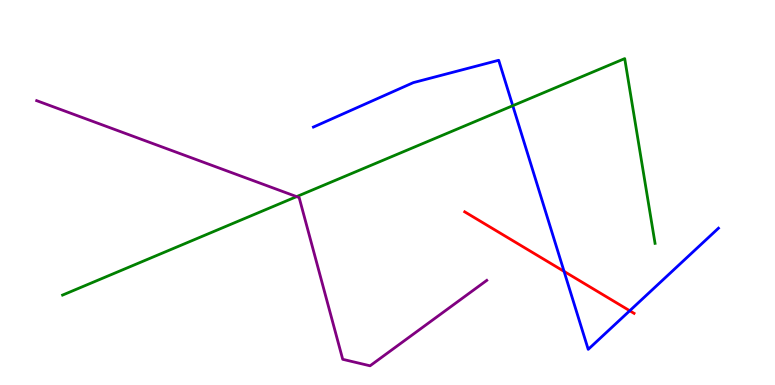[{'lines': ['blue', 'red'], 'intersections': [{'x': 7.28, 'y': 2.95}, {'x': 8.13, 'y': 1.93}]}, {'lines': ['green', 'red'], 'intersections': []}, {'lines': ['purple', 'red'], 'intersections': []}, {'lines': ['blue', 'green'], 'intersections': [{'x': 6.62, 'y': 7.25}]}, {'lines': ['blue', 'purple'], 'intersections': []}, {'lines': ['green', 'purple'], 'intersections': [{'x': 3.83, 'y': 4.89}]}]